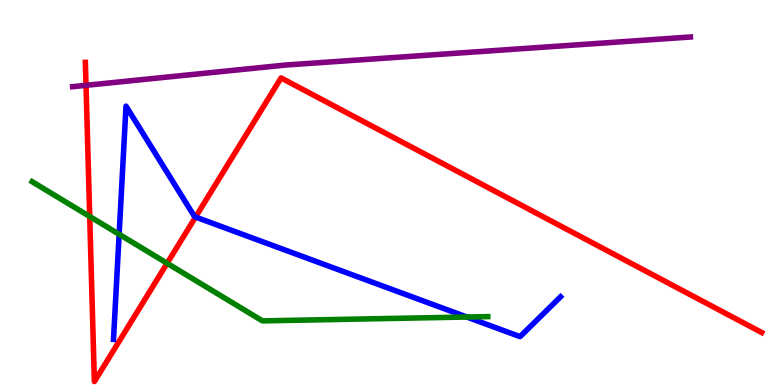[{'lines': ['blue', 'red'], 'intersections': [{'x': 2.52, 'y': 4.36}]}, {'lines': ['green', 'red'], 'intersections': [{'x': 1.16, 'y': 4.38}, {'x': 2.16, 'y': 3.16}]}, {'lines': ['purple', 'red'], 'intersections': [{'x': 1.11, 'y': 7.78}]}, {'lines': ['blue', 'green'], 'intersections': [{'x': 1.54, 'y': 3.91}, {'x': 6.02, 'y': 1.77}]}, {'lines': ['blue', 'purple'], 'intersections': []}, {'lines': ['green', 'purple'], 'intersections': []}]